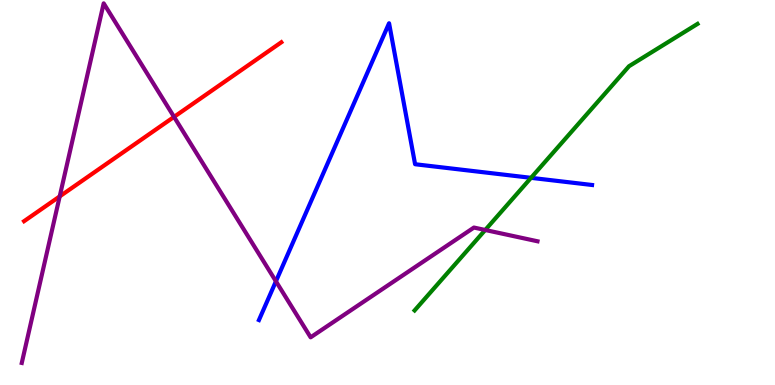[{'lines': ['blue', 'red'], 'intersections': []}, {'lines': ['green', 'red'], 'intersections': []}, {'lines': ['purple', 'red'], 'intersections': [{'x': 0.77, 'y': 4.9}, {'x': 2.25, 'y': 6.96}]}, {'lines': ['blue', 'green'], 'intersections': [{'x': 6.85, 'y': 5.38}]}, {'lines': ['blue', 'purple'], 'intersections': [{'x': 3.56, 'y': 2.69}]}, {'lines': ['green', 'purple'], 'intersections': [{'x': 6.26, 'y': 4.03}]}]